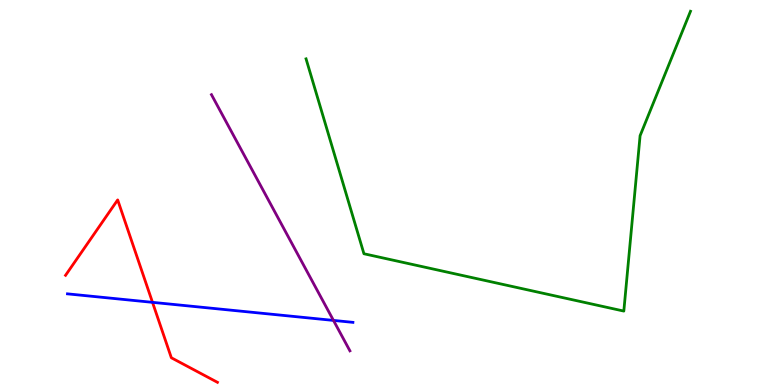[{'lines': ['blue', 'red'], 'intersections': [{'x': 1.97, 'y': 2.15}]}, {'lines': ['green', 'red'], 'intersections': []}, {'lines': ['purple', 'red'], 'intersections': []}, {'lines': ['blue', 'green'], 'intersections': []}, {'lines': ['blue', 'purple'], 'intersections': [{'x': 4.3, 'y': 1.68}]}, {'lines': ['green', 'purple'], 'intersections': []}]